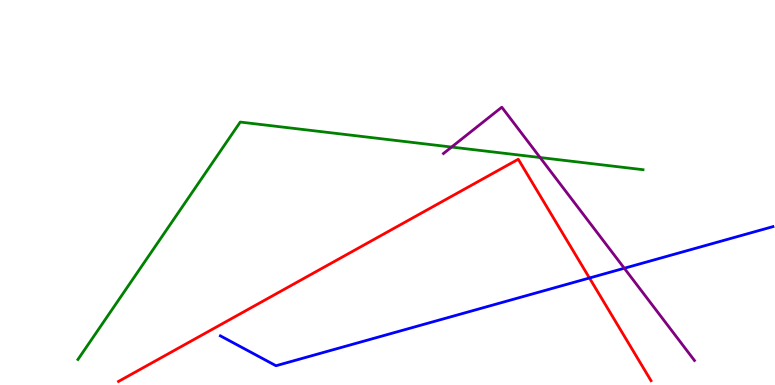[{'lines': ['blue', 'red'], 'intersections': [{'x': 7.61, 'y': 2.78}]}, {'lines': ['green', 'red'], 'intersections': []}, {'lines': ['purple', 'red'], 'intersections': []}, {'lines': ['blue', 'green'], 'intersections': []}, {'lines': ['blue', 'purple'], 'intersections': [{'x': 8.06, 'y': 3.03}]}, {'lines': ['green', 'purple'], 'intersections': [{'x': 5.83, 'y': 6.18}, {'x': 6.97, 'y': 5.91}]}]